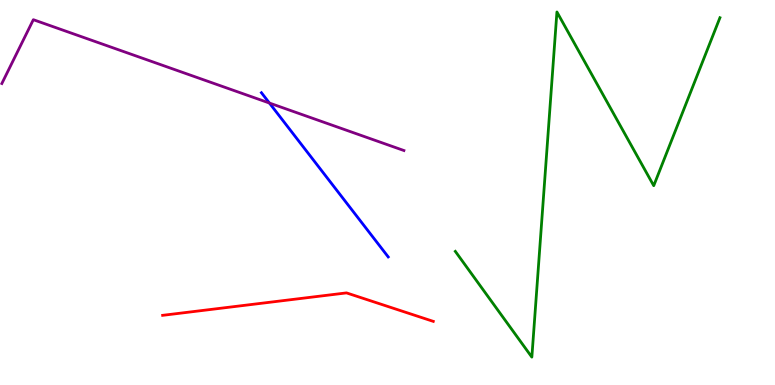[{'lines': ['blue', 'red'], 'intersections': []}, {'lines': ['green', 'red'], 'intersections': []}, {'lines': ['purple', 'red'], 'intersections': []}, {'lines': ['blue', 'green'], 'intersections': []}, {'lines': ['blue', 'purple'], 'intersections': [{'x': 3.48, 'y': 7.32}]}, {'lines': ['green', 'purple'], 'intersections': []}]